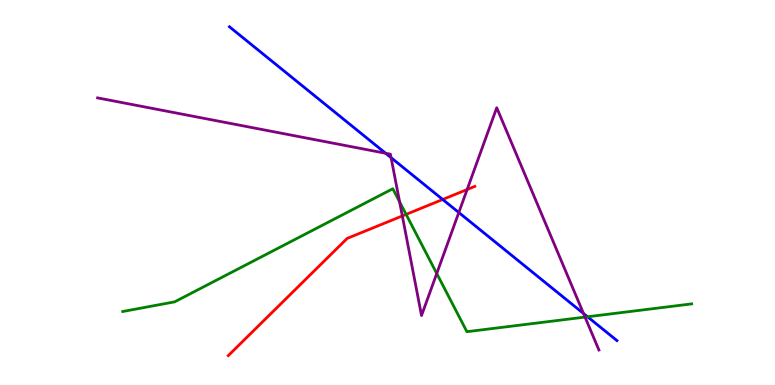[{'lines': ['blue', 'red'], 'intersections': [{'x': 5.71, 'y': 4.82}]}, {'lines': ['green', 'red'], 'intersections': [{'x': 5.24, 'y': 4.43}]}, {'lines': ['purple', 'red'], 'intersections': [{'x': 5.19, 'y': 4.39}, {'x': 6.03, 'y': 5.08}]}, {'lines': ['blue', 'green'], 'intersections': [{'x': 7.58, 'y': 1.77}]}, {'lines': ['blue', 'purple'], 'intersections': [{'x': 4.98, 'y': 6.02}, {'x': 5.05, 'y': 5.9}, {'x': 5.92, 'y': 4.48}, {'x': 7.53, 'y': 1.86}]}, {'lines': ['green', 'purple'], 'intersections': [{'x': 5.16, 'y': 4.76}, {'x': 5.64, 'y': 2.9}, {'x': 7.55, 'y': 1.76}]}]